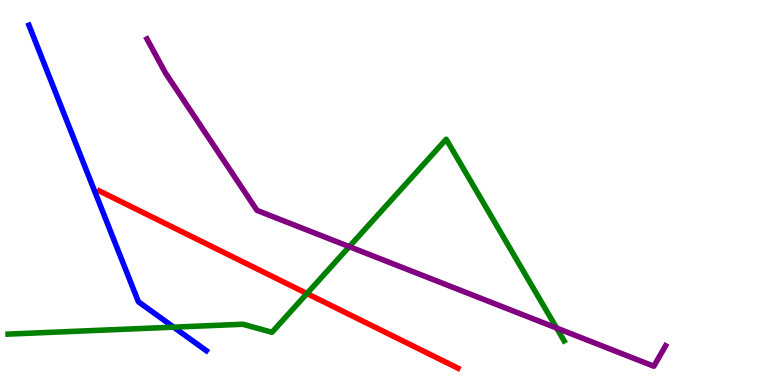[{'lines': ['blue', 'red'], 'intersections': []}, {'lines': ['green', 'red'], 'intersections': [{'x': 3.96, 'y': 2.38}]}, {'lines': ['purple', 'red'], 'intersections': []}, {'lines': ['blue', 'green'], 'intersections': [{'x': 2.24, 'y': 1.5}]}, {'lines': ['blue', 'purple'], 'intersections': []}, {'lines': ['green', 'purple'], 'intersections': [{'x': 4.51, 'y': 3.59}, {'x': 7.18, 'y': 1.48}]}]